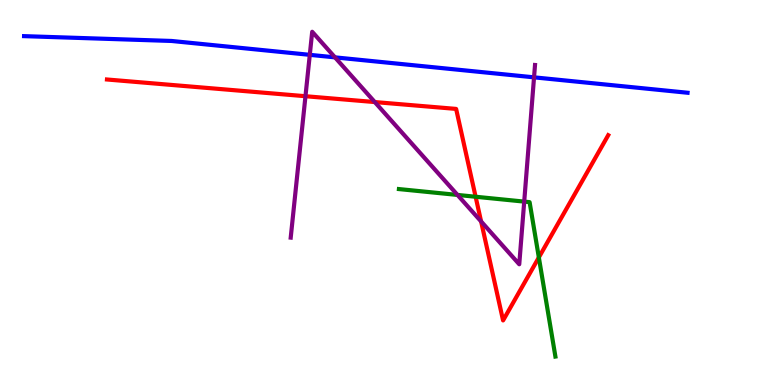[{'lines': ['blue', 'red'], 'intersections': []}, {'lines': ['green', 'red'], 'intersections': [{'x': 6.14, 'y': 4.89}, {'x': 6.95, 'y': 3.31}]}, {'lines': ['purple', 'red'], 'intersections': [{'x': 3.94, 'y': 7.5}, {'x': 4.84, 'y': 7.35}, {'x': 6.21, 'y': 4.25}]}, {'lines': ['blue', 'green'], 'intersections': []}, {'lines': ['blue', 'purple'], 'intersections': [{'x': 4.0, 'y': 8.58}, {'x': 4.32, 'y': 8.51}, {'x': 6.89, 'y': 7.99}]}, {'lines': ['green', 'purple'], 'intersections': [{'x': 5.9, 'y': 4.94}, {'x': 6.76, 'y': 4.76}]}]